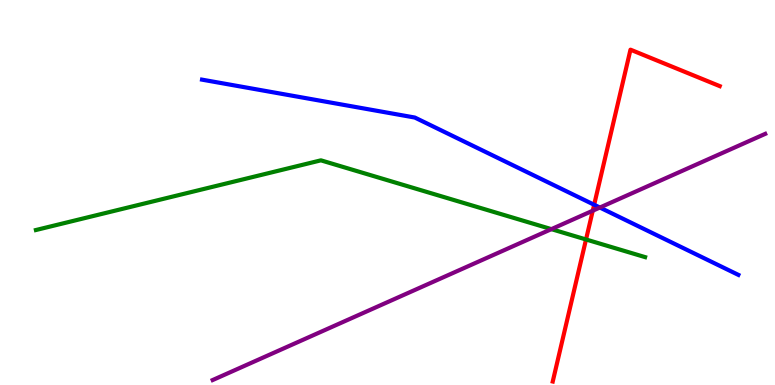[{'lines': ['blue', 'red'], 'intersections': [{'x': 7.67, 'y': 4.68}]}, {'lines': ['green', 'red'], 'intersections': [{'x': 7.56, 'y': 3.78}]}, {'lines': ['purple', 'red'], 'intersections': [{'x': 7.65, 'y': 4.53}]}, {'lines': ['blue', 'green'], 'intersections': []}, {'lines': ['blue', 'purple'], 'intersections': [{'x': 7.74, 'y': 4.61}]}, {'lines': ['green', 'purple'], 'intersections': [{'x': 7.11, 'y': 4.05}]}]